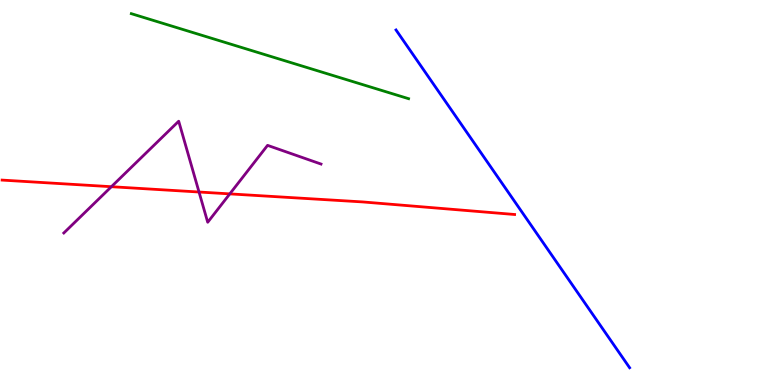[{'lines': ['blue', 'red'], 'intersections': []}, {'lines': ['green', 'red'], 'intersections': []}, {'lines': ['purple', 'red'], 'intersections': [{'x': 1.44, 'y': 5.15}, {'x': 2.57, 'y': 5.01}, {'x': 2.97, 'y': 4.96}]}, {'lines': ['blue', 'green'], 'intersections': []}, {'lines': ['blue', 'purple'], 'intersections': []}, {'lines': ['green', 'purple'], 'intersections': []}]